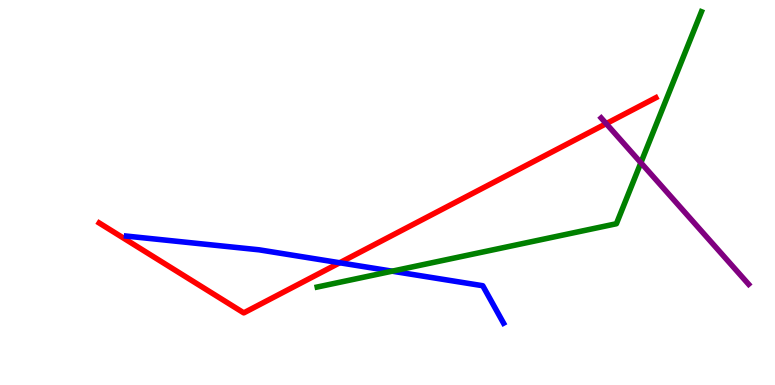[{'lines': ['blue', 'red'], 'intersections': [{'x': 4.38, 'y': 3.17}]}, {'lines': ['green', 'red'], 'intersections': []}, {'lines': ['purple', 'red'], 'intersections': [{'x': 7.82, 'y': 6.79}]}, {'lines': ['blue', 'green'], 'intersections': [{'x': 5.06, 'y': 2.96}]}, {'lines': ['blue', 'purple'], 'intersections': []}, {'lines': ['green', 'purple'], 'intersections': [{'x': 8.27, 'y': 5.77}]}]